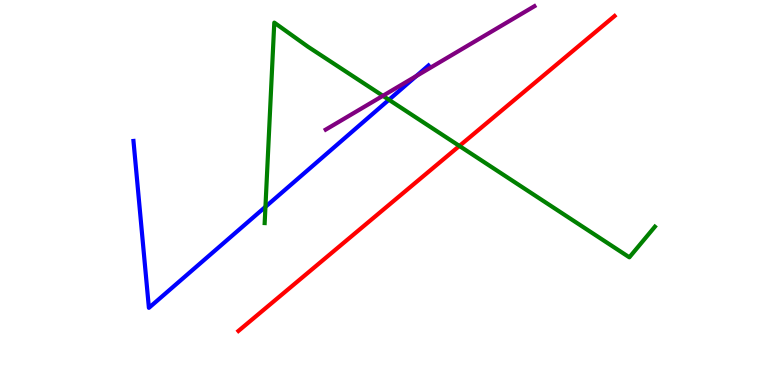[{'lines': ['blue', 'red'], 'intersections': []}, {'lines': ['green', 'red'], 'intersections': [{'x': 5.93, 'y': 6.21}]}, {'lines': ['purple', 'red'], 'intersections': []}, {'lines': ['blue', 'green'], 'intersections': [{'x': 3.43, 'y': 4.63}, {'x': 5.02, 'y': 7.41}]}, {'lines': ['blue', 'purple'], 'intersections': [{'x': 5.37, 'y': 8.02}]}, {'lines': ['green', 'purple'], 'intersections': [{'x': 4.94, 'y': 7.51}]}]